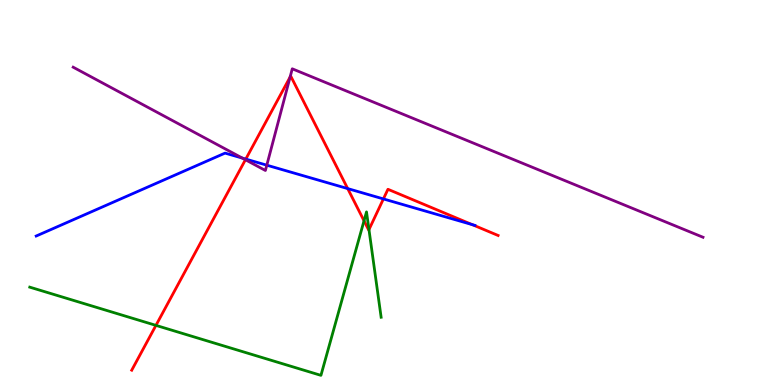[{'lines': ['blue', 'red'], 'intersections': [{'x': 3.17, 'y': 5.87}, {'x': 4.49, 'y': 5.1}, {'x': 4.95, 'y': 4.83}, {'x': 6.09, 'y': 4.17}]}, {'lines': ['green', 'red'], 'intersections': [{'x': 2.01, 'y': 1.55}, {'x': 4.7, 'y': 4.26}, {'x': 4.76, 'y': 4.04}]}, {'lines': ['purple', 'red'], 'intersections': [{'x': 3.17, 'y': 5.85}, {'x': 3.74, 'y': 8.0}]}, {'lines': ['blue', 'green'], 'intersections': []}, {'lines': ['blue', 'purple'], 'intersections': [{'x': 3.13, 'y': 5.89}, {'x': 3.44, 'y': 5.71}]}, {'lines': ['green', 'purple'], 'intersections': []}]